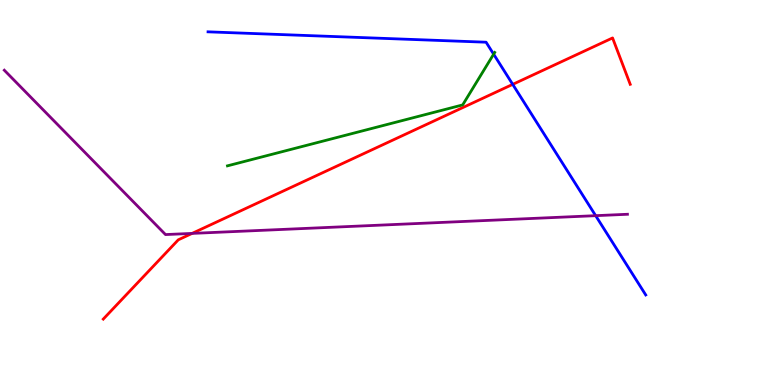[{'lines': ['blue', 'red'], 'intersections': [{'x': 6.62, 'y': 7.81}]}, {'lines': ['green', 'red'], 'intersections': []}, {'lines': ['purple', 'red'], 'intersections': [{'x': 2.48, 'y': 3.94}]}, {'lines': ['blue', 'green'], 'intersections': [{'x': 6.37, 'y': 8.59}]}, {'lines': ['blue', 'purple'], 'intersections': [{'x': 7.69, 'y': 4.4}]}, {'lines': ['green', 'purple'], 'intersections': []}]